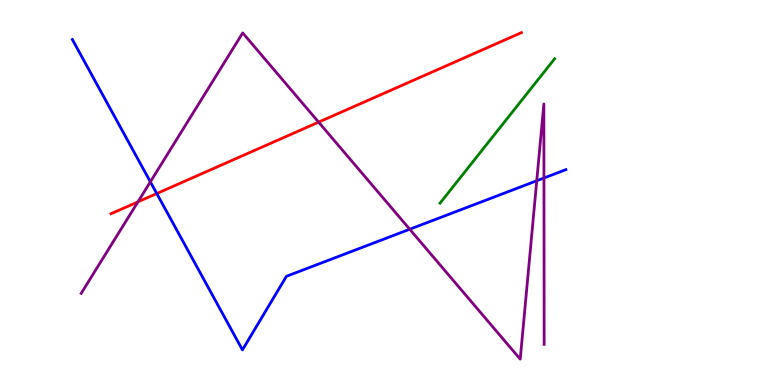[{'lines': ['blue', 'red'], 'intersections': [{'x': 2.02, 'y': 4.97}]}, {'lines': ['green', 'red'], 'intersections': []}, {'lines': ['purple', 'red'], 'intersections': [{'x': 1.78, 'y': 4.76}, {'x': 4.11, 'y': 6.83}]}, {'lines': ['blue', 'green'], 'intersections': []}, {'lines': ['blue', 'purple'], 'intersections': [{'x': 1.94, 'y': 5.28}, {'x': 5.29, 'y': 4.05}, {'x': 6.93, 'y': 5.3}, {'x': 7.02, 'y': 5.38}]}, {'lines': ['green', 'purple'], 'intersections': []}]